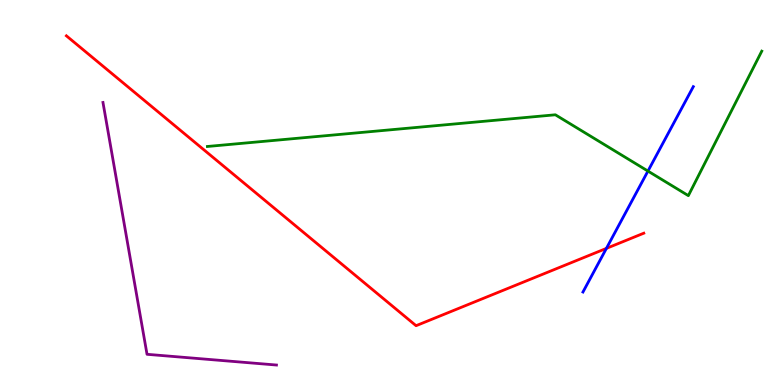[{'lines': ['blue', 'red'], 'intersections': [{'x': 7.82, 'y': 3.55}]}, {'lines': ['green', 'red'], 'intersections': []}, {'lines': ['purple', 'red'], 'intersections': []}, {'lines': ['blue', 'green'], 'intersections': [{'x': 8.36, 'y': 5.56}]}, {'lines': ['blue', 'purple'], 'intersections': []}, {'lines': ['green', 'purple'], 'intersections': []}]